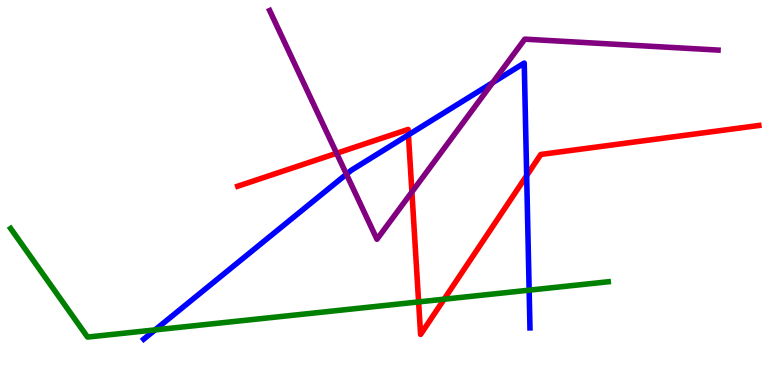[{'lines': ['blue', 'red'], 'intersections': [{'x': 5.27, 'y': 6.5}, {'x': 6.8, 'y': 5.44}]}, {'lines': ['green', 'red'], 'intersections': [{'x': 5.4, 'y': 2.16}, {'x': 5.73, 'y': 2.23}]}, {'lines': ['purple', 'red'], 'intersections': [{'x': 4.34, 'y': 6.02}, {'x': 5.31, 'y': 5.01}]}, {'lines': ['blue', 'green'], 'intersections': [{'x': 2.0, 'y': 1.43}, {'x': 6.83, 'y': 2.46}]}, {'lines': ['blue', 'purple'], 'intersections': [{'x': 4.47, 'y': 5.48}, {'x': 6.36, 'y': 7.85}]}, {'lines': ['green', 'purple'], 'intersections': []}]